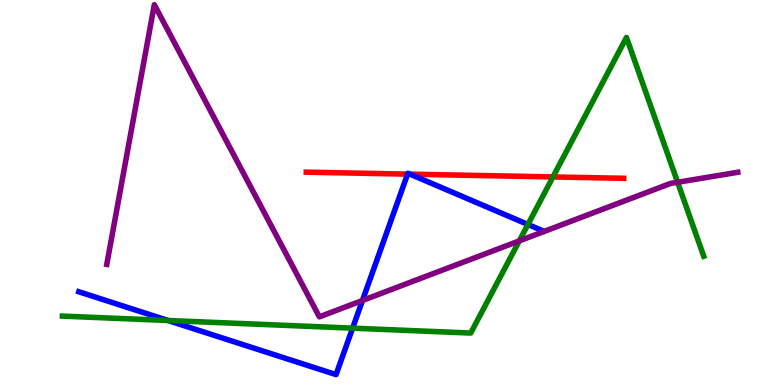[{'lines': ['blue', 'red'], 'intersections': [{'x': 5.26, 'y': 5.48}, {'x': 5.29, 'y': 5.48}]}, {'lines': ['green', 'red'], 'intersections': [{'x': 7.14, 'y': 5.4}]}, {'lines': ['purple', 'red'], 'intersections': []}, {'lines': ['blue', 'green'], 'intersections': [{'x': 2.17, 'y': 1.68}, {'x': 4.55, 'y': 1.48}, {'x': 6.81, 'y': 4.17}]}, {'lines': ['blue', 'purple'], 'intersections': [{'x': 4.68, 'y': 2.2}]}, {'lines': ['green', 'purple'], 'intersections': [{'x': 6.7, 'y': 3.74}, {'x': 8.74, 'y': 5.27}]}]